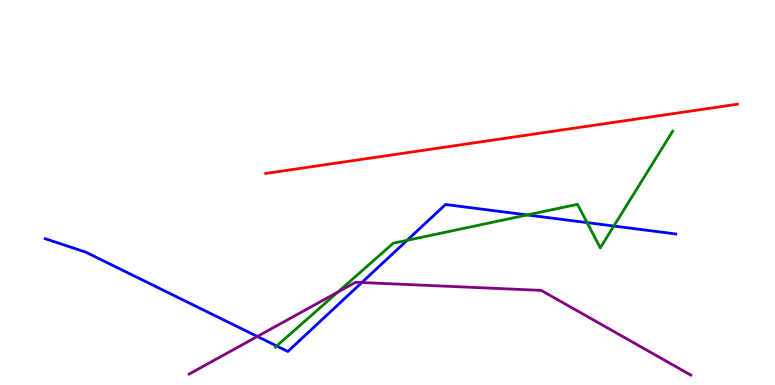[{'lines': ['blue', 'red'], 'intersections': []}, {'lines': ['green', 'red'], 'intersections': []}, {'lines': ['purple', 'red'], 'intersections': []}, {'lines': ['blue', 'green'], 'intersections': [{'x': 3.57, 'y': 1.01}, {'x': 5.25, 'y': 3.76}, {'x': 6.8, 'y': 4.42}, {'x': 7.58, 'y': 4.22}, {'x': 7.92, 'y': 4.13}]}, {'lines': ['blue', 'purple'], 'intersections': [{'x': 3.32, 'y': 1.26}, {'x': 4.67, 'y': 2.66}]}, {'lines': ['green', 'purple'], 'intersections': [{'x': 4.36, 'y': 2.41}]}]